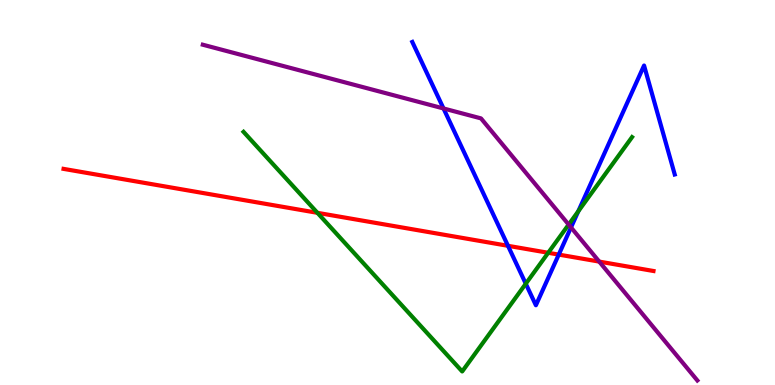[{'lines': ['blue', 'red'], 'intersections': [{'x': 6.55, 'y': 3.62}, {'x': 7.21, 'y': 3.39}]}, {'lines': ['green', 'red'], 'intersections': [{'x': 4.1, 'y': 4.47}, {'x': 7.07, 'y': 3.43}]}, {'lines': ['purple', 'red'], 'intersections': [{'x': 7.73, 'y': 3.21}]}, {'lines': ['blue', 'green'], 'intersections': [{'x': 6.78, 'y': 2.63}, {'x': 7.46, 'y': 4.51}]}, {'lines': ['blue', 'purple'], 'intersections': [{'x': 5.72, 'y': 7.18}, {'x': 7.37, 'y': 4.09}]}, {'lines': ['green', 'purple'], 'intersections': [{'x': 7.34, 'y': 4.17}]}]